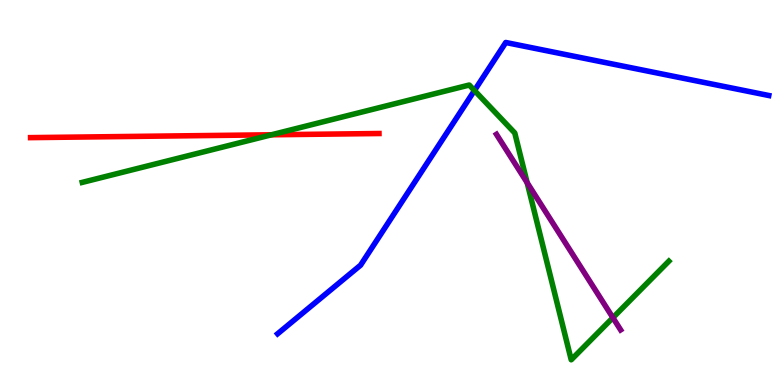[{'lines': ['blue', 'red'], 'intersections': []}, {'lines': ['green', 'red'], 'intersections': [{'x': 3.5, 'y': 6.5}]}, {'lines': ['purple', 'red'], 'intersections': []}, {'lines': ['blue', 'green'], 'intersections': [{'x': 6.12, 'y': 7.65}]}, {'lines': ['blue', 'purple'], 'intersections': []}, {'lines': ['green', 'purple'], 'intersections': [{'x': 6.8, 'y': 5.25}, {'x': 7.91, 'y': 1.75}]}]